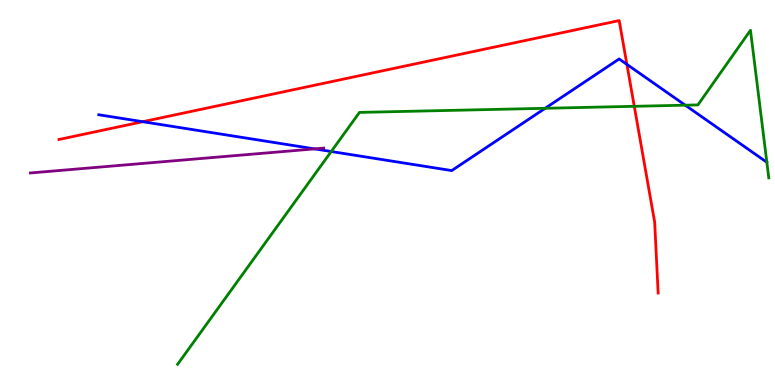[{'lines': ['blue', 'red'], 'intersections': [{'x': 1.84, 'y': 6.84}, {'x': 8.09, 'y': 8.33}]}, {'lines': ['green', 'red'], 'intersections': [{'x': 8.18, 'y': 7.24}]}, {'lines': ['purple', 'red'], 'intersections': []}, {'lines': ['blue', 'green'], 'intersections': [{'x': 4.27, 'y': 6.06}, {'x': 7.03, 'y': 7.19}, {'x': 8.84, 'y': 7.27}]}, {'lines': ['blue', 'purple'], 'intersections': [{'x': 4.06, 'y': 6.13}]}, {'lines': ['green', 'purple'], 'intersections': []}]